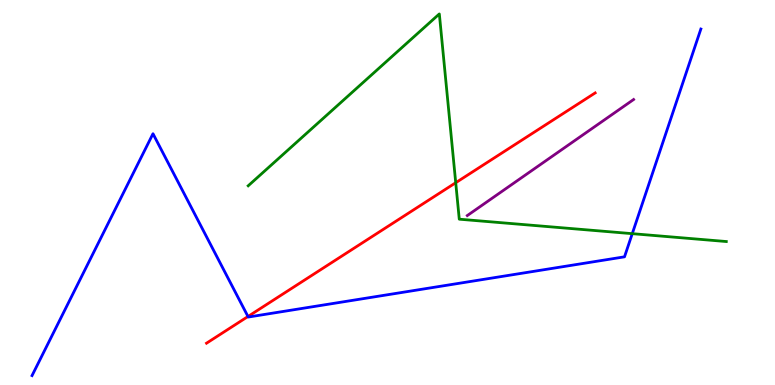[{'lines': ['blue', 'red'], 'intersections': [{'x': 3.2, 'y': 1.78}]}, {'lines': ['green', 'red'], 'intersections': [{'x': 5.88, 'y': 5.25}]}, {'lines': ['purple', 'red'], 'intersections': []}, {'lines': ['blue', 'green'], 'intersections': [{'x': 8.16, 'y': 3.93}]}, {'lines': ['blue', 'purple'], 'intersections': []}, {'lines': ['green', 'purple'], 'intersections': []}]